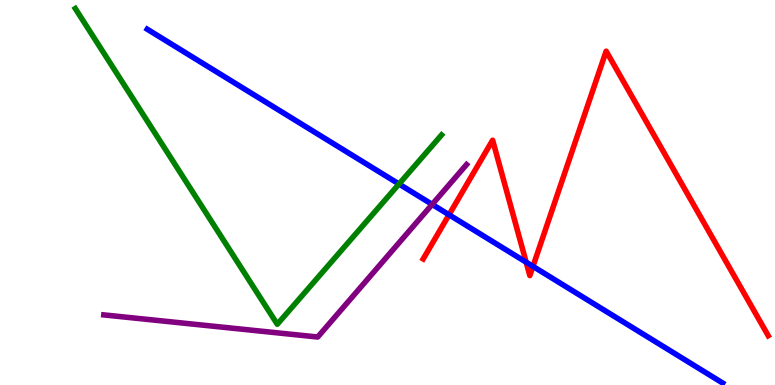[{'lines': ['blue', 'red'], 'intersections': [{'x': 5.79, 'y': 4.42}, {'x': 6.79, 'y': 3.19}, {'x': 6.88, 'y': 3.08}]}, {'lines': ['green', 'red'], 'intersections': []}, {'lines': ['purple', 'red'], 'intersections': []}, {'lines': ['blue', 'green'], 'intersections': [{'x': 5.15, 'y': 5.22}]}, {'lines': ['blue', 'purple'], 'intersections': [{'x': 5.58, 'y': 4.69}]}, {'lines': ['green', 'purple'], 'intersections': []}]